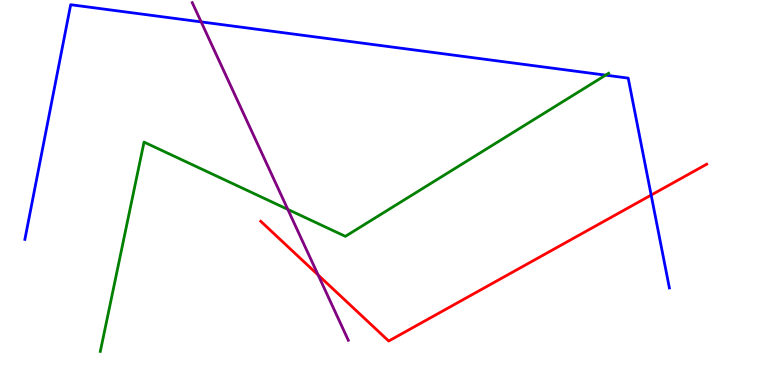[{'lines': ['blue', 'red'], 'intersections': [{'x': 8.4, 'y': 4.93}]}, {'lines': ['green', 'red'], 'intersections': []}, {'lines': ['purple', 'red'], 'intersections': [{'x': 4.1, 'y': 2.86}]}, {'lines': ['blue', 'green'], 'intersections': [{'x': 7.81, 'y': 8.05}]}, {'lines': ['blue', 'purple'], 'intersections': [{'x': 2.6, 'y': 9.43}]}, {'lines': ['green', 'purple'], 'intersections': [{'x': 3.71, 'y': 4.56}]}]